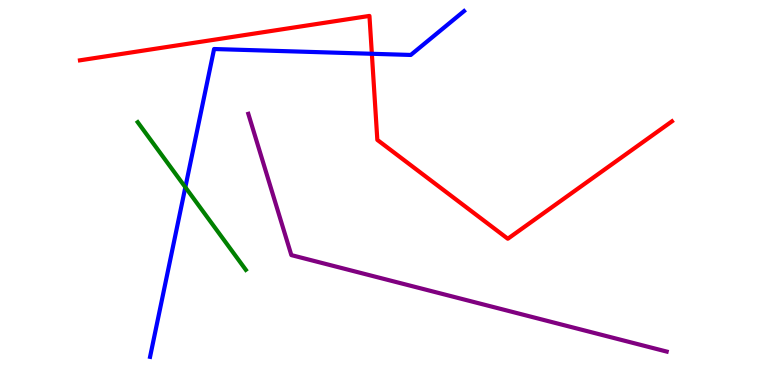[{'lines': ['blue', 'red'], 'intersections': [{'x': 4.8, 'y': 8.6}]}, {'lines': ['green', 'red'], 'intersections': []}, {'lines': ['purple', 'red'], 'intersections': []}, {'lines': ['blue', 'green'], 'intersections': [{'x': 2.39, 'y': 5.14}]}, {'lines': ['blue', 'purple'], 'intersections': []}, {'lines': ['green', 'purple'], 'intersections': []}]